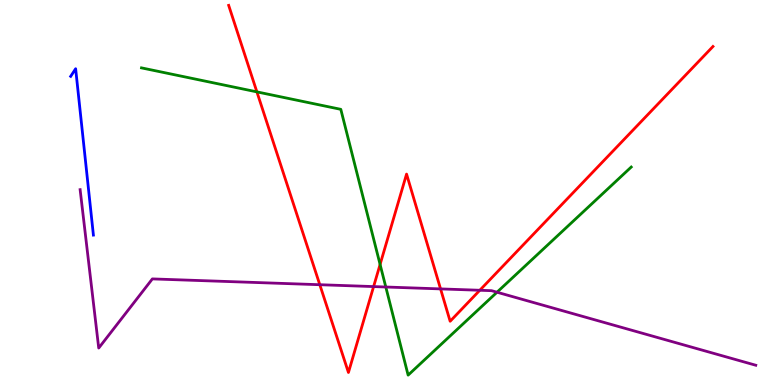[{'lines': ['blue', 'red'], 'intersections': []}, {'lines': ['green', 'red'], 'intersections': [{'x': 3.31, 'y': 7.61}, {'x': 4.9, 'y': 3.13}]}, {'lines': ['purple', 'red'], 'intersections': [{'x': 4.13, 'y': 2.6}, {'x': 4.82, 'y': 2.56}, {'x': 5.68, 'y': 2.5}, {'x': 6.19, 'y': 2.46}]}, {'lines': ['blue', 'green'], 'intersections': []}, {'lines': ['blue', 'purple'], 'intersections': []}, {'lines': ['green', 'purple'], 'intersections': [{'x': 4.98, 'y': 2.55}, {'x': 6.41, 'y': 2.41}]}]